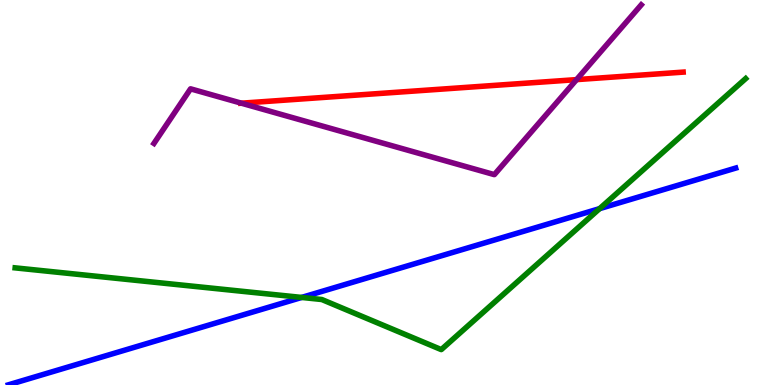[{'lines': ['blue', 'red'], 'intersections': []}, {'lines': ['green', 'red'], 'intersections': []}, {'lines': ['purple', 'red'], 'intersections': [{'x': 3.11, 'y': 7.32}, {'x': 7.44, 'y': 7.93}]}, {'lines': ['blue', 'green'], 'intersections': [{'x': 3.89, 'y': 2.27}, {'x': 7.74, 'y': 4.58}]}, {'lines': ['blue', 'purple'], 'intersections': []}, {'lines': ['green', 'purple'], 'intersections': []}]